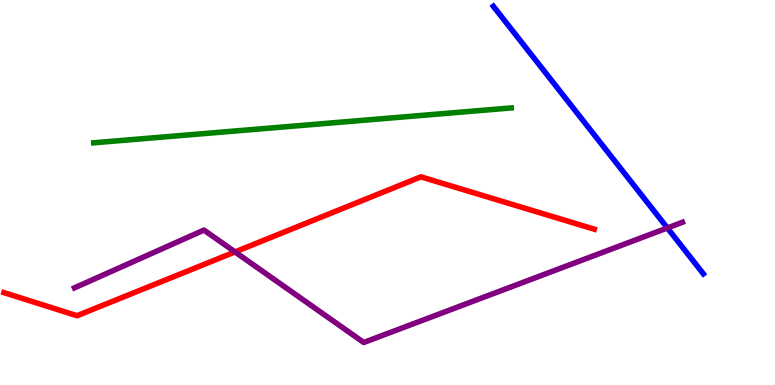[{'lines': ['blue', 'red'], 'intersections': []}, {'lines': ['green', 'red'], 'intersections': []}, {'lines': ['purple', 'red'], 'intersections': [{'x': 3.03, 'y': 3.46}]}, {'lines': ['blue', 'green'], 'intersections': []}, {'lines': ['blue', 'purple'], 'intersections': [{'x': 8.61, 'y': 4.08}]}, {'lines': ['green', 'purple'], 'intersections': []}]